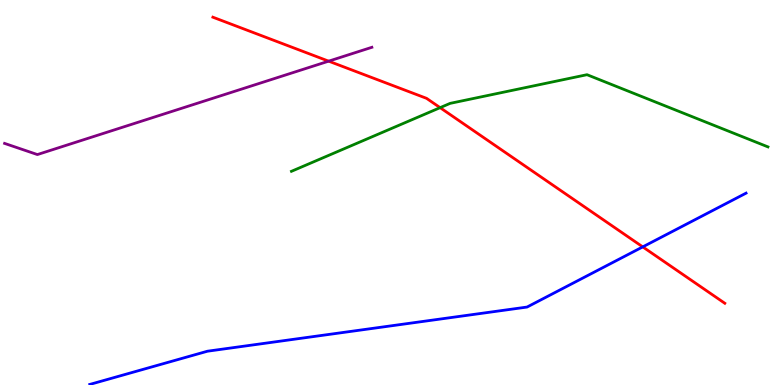[{'lines': ['blue', 'red'], 'intersections': [{'x': 8.29, 'y': 3.59}]}, {'lines': ['green', 'red'], 'intersections': [{'x': 5.68, 'y': 7.2}]}, {'lines': ['purple', 'red'], 'intersections': [{'x': 4.24, 'y': 8.41}]}, {'lines': ['blue', 'green'], 'intersections': []}, {'lines': ['blue', 'purple'], 'intersections': []}, {'lines': ['green', 'purple'], 'intersections': []}]